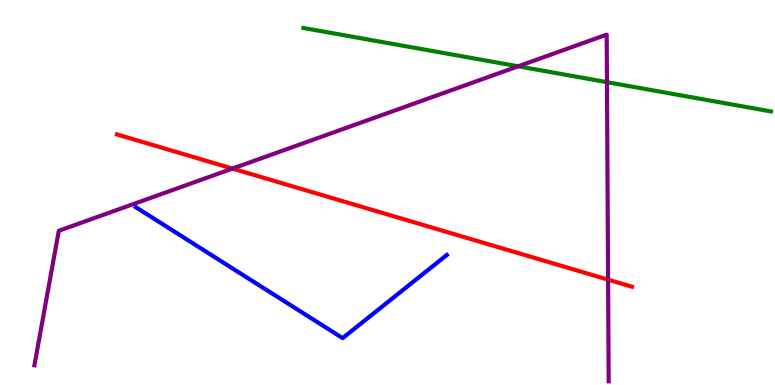[{'lines': ['blue', 'red'], 'intersections': []}, {'lines': ['green', 'red'], 'intersections': []}, {'lines': ['purple', 'red'], 'intersections': [{'x': 3.0, 'y': 5.62}, {'x': 7.85, 'y': 2.74}]}, {'lines': ['blue', 'green'], 'intersections': []}, {'lines': ['blue', 'purple'], 'intersections': []}, {'lines': ['green', 'purple'], 'intersections': [{'x': 6.69, 'y': 8.28}, {'x': 7.83, 'y': 7.87}]}]